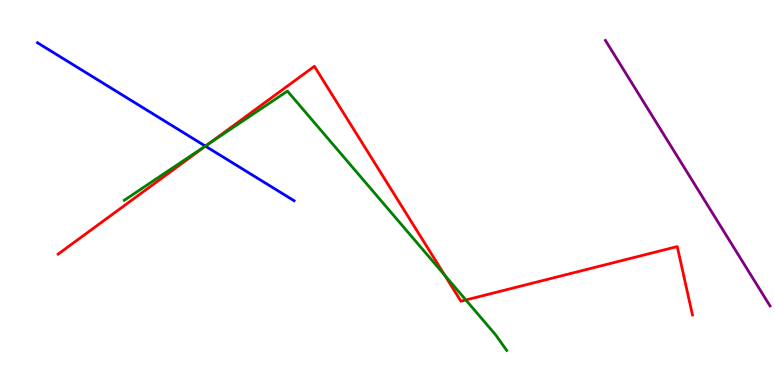[{'lines': ['blue', 'red'], 'intersections': [{'x': 2.65, 'y': 6.2}]}, {'lines': ['green', 'red'], 'intersections': [{'x': 2.69, 'y': 6.26}, {'x': 5.74, 'y': 2.85}, {'x': 6.01, 'y': 2.21}]}, {'lines': ['purple', 'red'], 'intersections': []}, {'lines': ['blue', 'green'], 'intersections': [{'x': 2.65, 'y': 6.21}]}, {'lines': ['blue', 'purple'], 'intersections': []}, {'lines': ['green', 'purple'], 'intersections': []}]